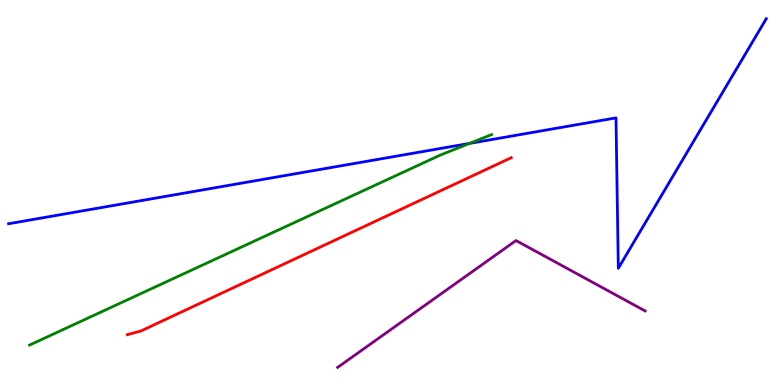[{'lines': ['blue', 'red'], 'intersections': []}, {'lines': ['green', 'red'], 'intersections': []}, {'lines': ['purple', 'red'], 'intersections': []}, {'lines': ['blue', 'green'], 'intersections': [{'x': 6.06, 'y': 6.28}]}, {'lines': ['blue', 'purple'], 'intersections': []}, {'lines': ['green', 'purple'], 'intersections': []}]